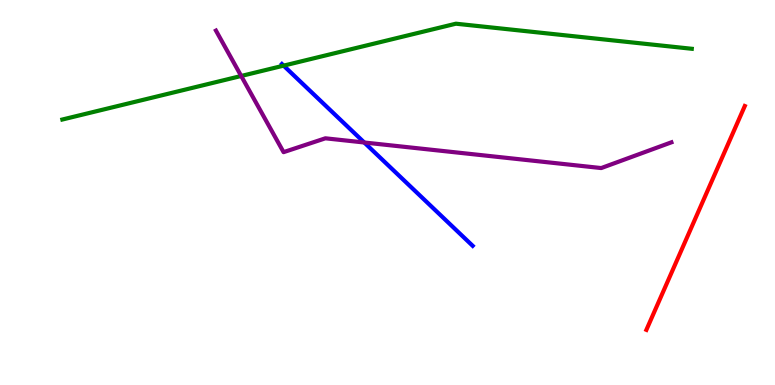[{'lines': ['blue', 'red'], 'intersections': []}, {'lines': ['green', 'red'], 'intersections': []}, {'lines': ['purple', 'red'], 'intersections': []}, {'lines': ['blue', 'green'], 'intersections': [{'x': 3.66, 'y': 8.29}]}, {'lines': ['blue', 'purple'], 'intersections': [{'x': 4.7, 'y': 6.3}]}, {'lines': ['green', 'purple'], 'intersections': [{'x': 3.11, 'y': 8.03}]}]